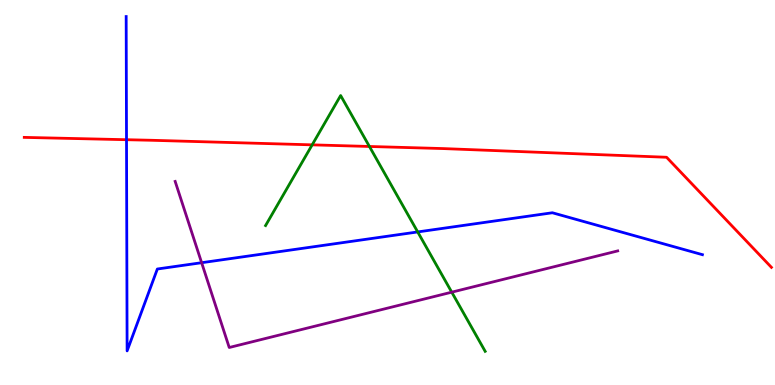[{'lines': ['blue', 'red'], 'intersections': [{'x': 1.63, 'y': 6.37}]}, {'lines': ['green', 'red'], 'intersections': [{'x': 4.03, 'y': 6.24}, {'x': 4.77, 'y': 6.2}]}, {'lines': ['purple', 'red'], 'intersections': []}, {'lines': ['blue', 'green'], 'intersections': [{'x': 5.39, 'y': 3.98}]}, {'lines': ['blue', 'purple'], 'intersections': [{'x': 2.6, 'y': 3.18}]}, {'lines': ['green', 'purple'], 'intersections': [{'x': 5.83, 'y': 2.41}]}]